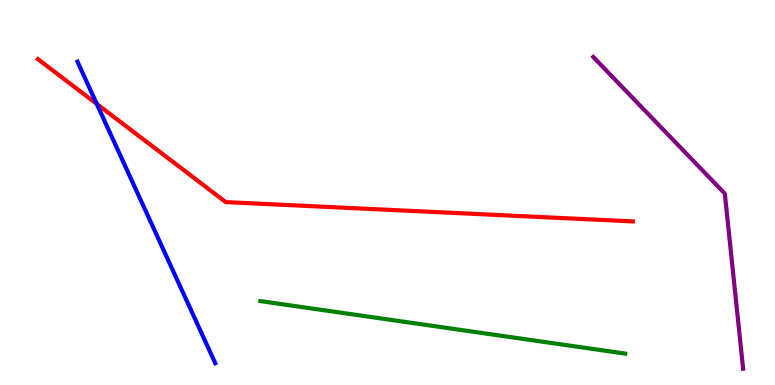[{'lines': ['blue', 'red'], 'intersections': [{'x': 1.25, 'y': 7.3}]}, {'lines': ['green', 'red'], 'intersections': []}, {'lines': ['purple', 'red'], 'intersections': []}, {'lines': ['blue', 'green'], 'intersections': []}, {'lines': ['blue', 'purple'], 'intersections': []}, {'lines': ['green', 'purple'], 'intersections': []}]